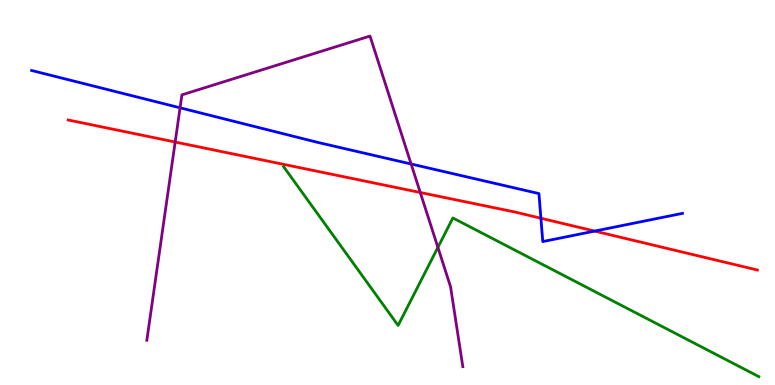[{'lines': ['blue', 'red'], 'intersections': [{'x': 6.98, 'y': 4.33}, {'x': 7.67, 'y': 4.0}]}, {'lines': ['green', 'red'], 'intersections': []}, {'lines': ['purple', 'red'], 'intersections': [{'x': 2.26, 'y': 6.31}, {'x': 5.42, 'y': 5.0}]}, {'lines': ['blue', 'green'], 'intersections': []}, {'lines': ['blue', 'purple'], 'intersections': [{'x': 2.32, 'y': 7.2}, {'x': 5.3, 'y': 5.74}]}, {'lines': ['green', 'purple'], 'intersections': [{'x': 5.65, 'y': 3.57}]}]